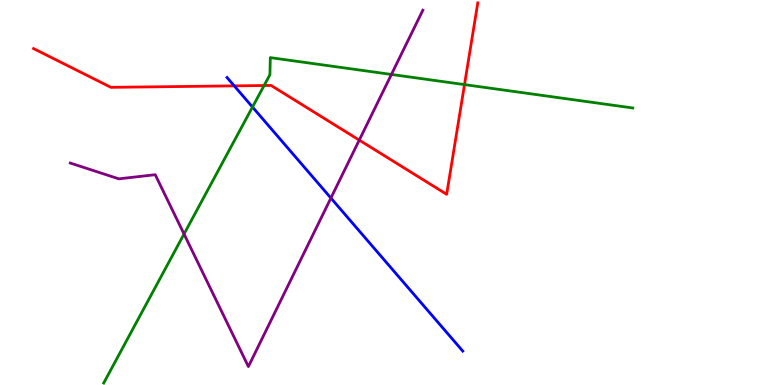[{'lines': ['blue', 'red'], 'intersections': [{'x': 3.02, 'y': 7.77}]}, {'lines': ['green', 'red'], 'intersections': [{'x': 3.41, 'y': 7.78}, {'x': 5.99, 'y': 7.8}]}, {'lines': ['purple', 'red'], 'intersections': [{'x': 4.64, 'y': 6.36}]}, {'lines': ['blue', 'green'], 'intersections': [{'x': 3.26, 'y': 7.22}]}, {'lines': ['blue', 'purple'], 'intersections': [{'x': 4.27, 'y': 4.86}]}, {'lines': ['green', 'purple'], 'intersections': [{'x': 2.37, 'y': 3.92}, {'x': 5.05, 'y': 8.07}]}]